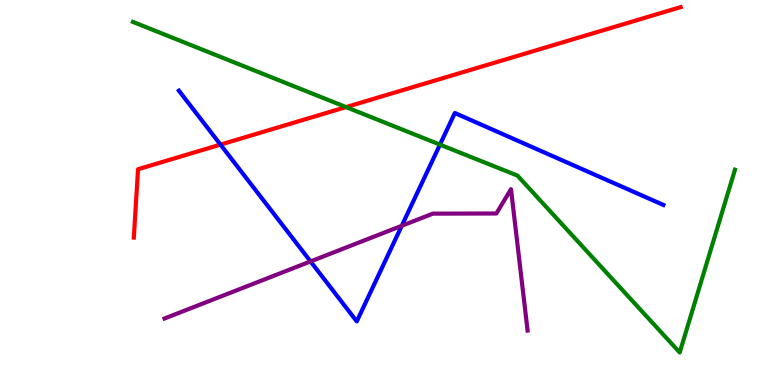[{'lines': ['blue', 'red'], 'intersections': [{'x': 2.85, 'y': 6.24}]}, {'lines': ['green', 'red'], 'intersections': [{'x': 4.47, 'y': 7.22}]}, {'lines': ['purple', 'red'], 'intersections': []}, {'lines': ['blue', 'green'], 'intersections': [{'x': 5.68, 'y': 6.24}]}, {'lines': ['blue', 'purple'], 'intersections': [{'x': 4.01, 'y': 3.21}, {'x': 5.18, 'y': 4.14}]}, {'lines': ['green', 'purple'], 'intersections': []}]